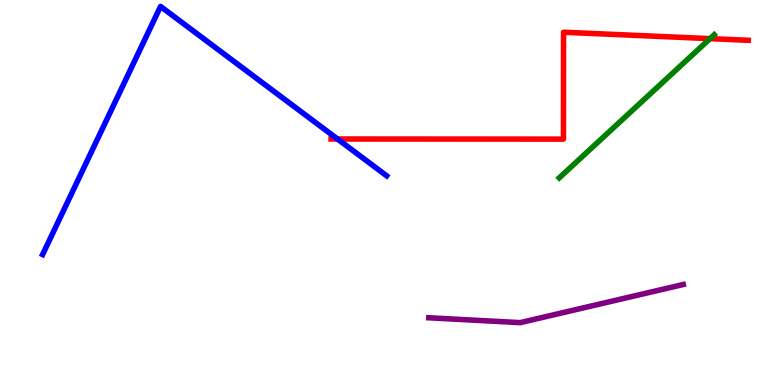[{'lines': ['blue', 'red'], 'intersections': [{'x': 4.35, 'y': 6.39}]}, {'lines': ['green', 'red'], 'intersections': [{'x': 9.16, 'y': 9.0}]}, {'lines': ['purple', 'red'], 'intersections': []}, {'lines': ['blue', 'green'], 'intersections': []}, {'lines': ['blue', 'purple'], 'intersections': []}, {'lines': ['green', 'purple'], 'intersections': []}]